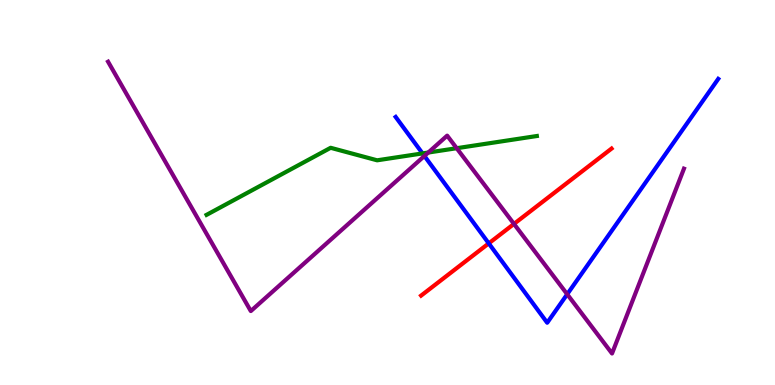[{'lines': ['blue', 'red'], 'intersections': [{'x': 6.31, 'y': 3.68}]}, {'lines': ['green', 'red'], 'intersections': []}, {'lines': ['purple', 'red'], 'intersections': [{'x': 6.63, 'y': 4.18}]}, {'lines': ['blue', 'green'], 'intersections': [{'x': 5.45, 'y': 6.02}]}, {'lines': ['blue', 'purple'], 'intersections': [{'x': 5.48, 'y': 5.95}, {'x': 7.32, 'y': 2.36}]}, {'lines': ['green', 'purple'], 'intersections': [{'x': 5.53, 'y': 6.04}, {'x': 5.89, 'y': 6.15}]}]